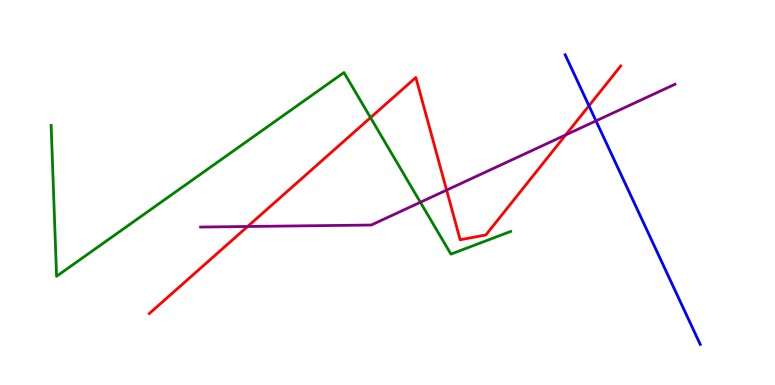[{'lines': ['blue', 'red'], 'intersections': [{'x': 7.6, 'y': 7.25}]}, {'lines': ['green', 'red'], 'intersections': [{'x': 4.78, 'y': 6.94}]}, {'lines': ['purple', 'red'], 'intersections': [{'x': 3.2, 'y': 4.12}, {'x': 5.76, 'y': 5.06}, {'x': 7.3, 'y': 6.5}]}, {'lines': ['blue', 'green'], 'intersections': []}, {'lines': ['blue', 'purple'], 'intersections': [{'x': 7.69, 'y': 6.86}]}, {'lines': ['green', 'purple'], 'intersections': [{'x': 5.42, 'y': 4.75}]}]